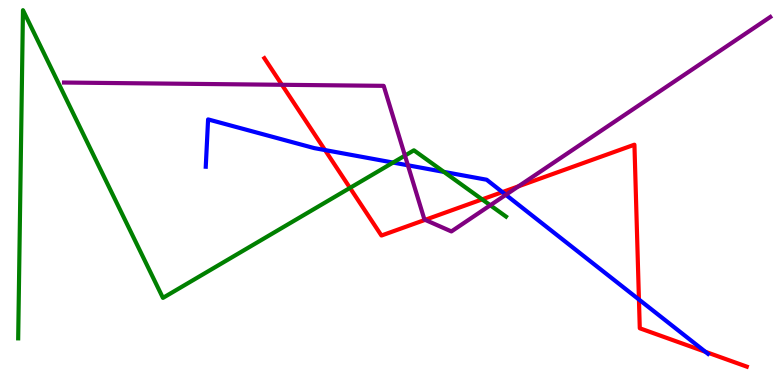[{'lines': ['blue', 'red'], 'intersections': [{'x': 4.19, 'y': 6.1}, {'x': 6.48, 'y': 5.01}, {'x': 8.24, 'y': 2.22}, {'x': 9.1, 'y': 0.862}]}, {'lines': ['green', 'red'], 'intersections': [{'x': 4.52, 'y': 5.12}, {'x': 6.22, 'y': 4.82}]}, {'lines': ['purple', 'red'], 'intersections': [{'x': 3.64, 'y': 7.8}, {'x': 5.49, 'y': 4.29}, {'x': 6.69, 'y': 5.16}]}, {'lines': ['blue', 'green'], 'intersections': [{'x': 5.07, 'y': 5.78}, {'x': 5.73, 'y': 5.54}]}, {'lines': ['blue', 'purple'], 'intersections': [{'x': 5.26, 'y': 5.71}, {'x': 6.53, 'y': 4.94}]}, {'lines': ['green', 'purple'], 'intersections': [{'x': 5.23, 'y': 5.96}, {'x': 6.33, 'y': 4.67}]}]